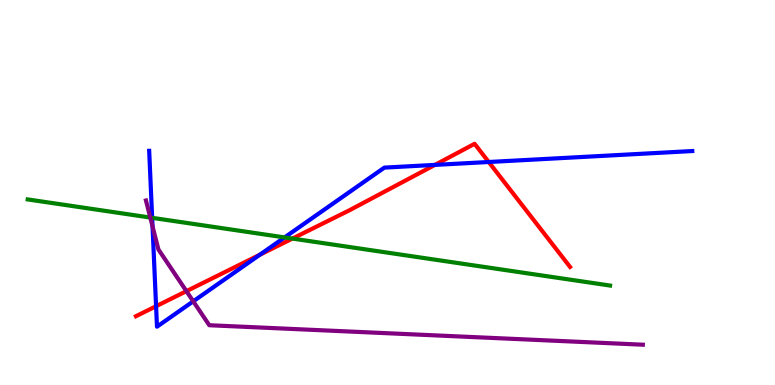[{'lines': ['blue', 'red'], 'intersections': [{'x': 2.01, 'y': 2.05}, {'x': 3.35, 'y': 3.38}, {'x': 5.61, 'y': 5.72}, {'x': 6.31, 'y': 5.79}]}, {'lines': ['green', 'red'], 'intersections': [{'x': 3.77, 'y': 3.8}]}, {'lines': ['purple', 'red'], 'intersections': [{'x': 2.41, 'y': 2.44}]}, {'lines': ['blue', 'green'], 'intersections': [{'x': 1.96, 'y': 4.34}, {'x': 3.67, 'y': 3.83}]}, {'lines': ['blue', 'purple'], 'intersections': [{'x': 1.97, 'y': 4.12}, {'x': 2.49, 'y': 2.17}]}, {'lines': ['green', 'purple'], 'intersections': [{'x': 1.94, 'y': 4.35}]}]